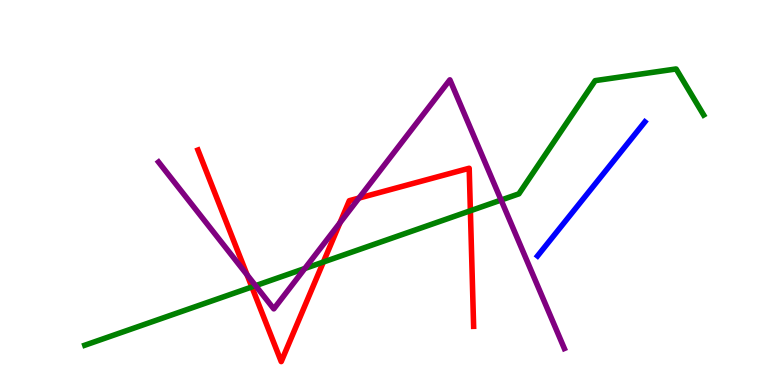[{'lines': ['blue', 'red'], 'intersections': []}, {'lines': ['green', 'red'], 'intersections': [{'x': 3.25, 'y': 2.55}, {'x': 4.17, 'y': 3.19}, {'x': 6.07, 'y': 4.53}]}, {'lines': ['purple', 'red'], 'intersections': [{'x': 3.19, 'y': 2.86}, {'x': 4.39, 'y': 4.21}, {'x': 4.63, 'y': 4.85}]}, {'lines': ['blue', 'green'], 'intersections': []}, {'lines': ['blue', 'purple'], 'intersections': []}, {'lines': ['green', 'purple'], 'intersections': [{'x': 3.3, 'y': 2.58}, {'x': 3.93, 'y': 3.03}, {'x': 6.47, 'y': 4.8}]}]